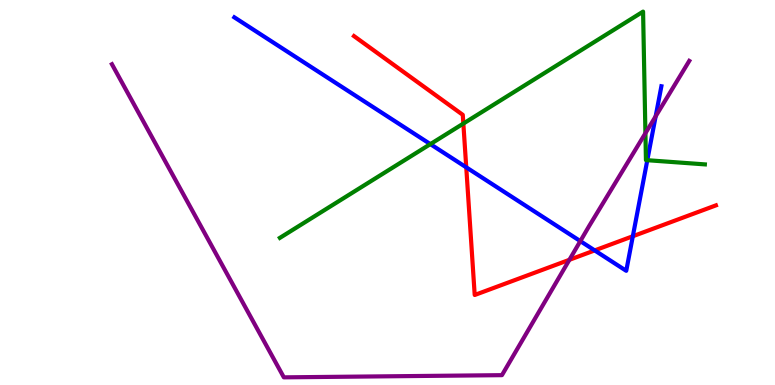[{'lines': ['blue', 'red'], 'intersections': [{'x': 6.02, 'y': 5.65}, {'x': 7.67, 'y': 3.5}, {'x': 8.17, 'y': 3.86}]}, {'lines': ['green', 'red'], 'intersections': [{'x': 5.98, 'y': 6.79}]}, {'lines': ['purple', 'red'], 'intersections': [{'x': 7.35, 'y': 3.25}]}, {'lines': ['blue', 'green'], 'intersections': [{'x': 5.55, 'y': 6.26}, {'x': 8.35, 'y': 5.84}]}, {'lines': ['blue', 'purple'], 'intersections': [{'x': 7.49, 'y': 3.74}, {'x': 8.46, 'y': 6.98}]}, {'lines': ['green', 'purple'], 'intersections': [{'x': 8.33, 'y': 6.54}]}]